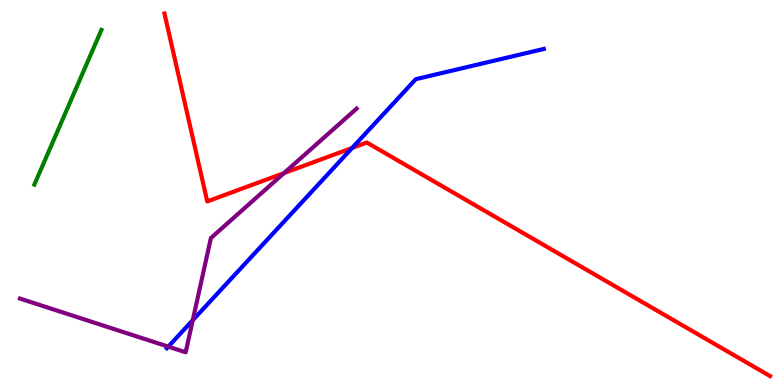[{'lines': ['blue', 'red'], 'intersections': [{'x': 4.54, 'y': 6.16}]}, {'lines': ['green', 'red'], 'intersections': []}, {'lines': ['purple', 'red'], 'intersections': [{'x': 3.66, 'y': 5.5}]}, {'lines': ['blue', 'green'], 'intersections': []}, {'lines': ['blue', 'purple'], 'intersections': [{'x': 2.17, 'y': 0.996}, {'x': 2.49, 'y': 1.68}]}, {'lines': ['green', 'purple'], 'intersections': []}]